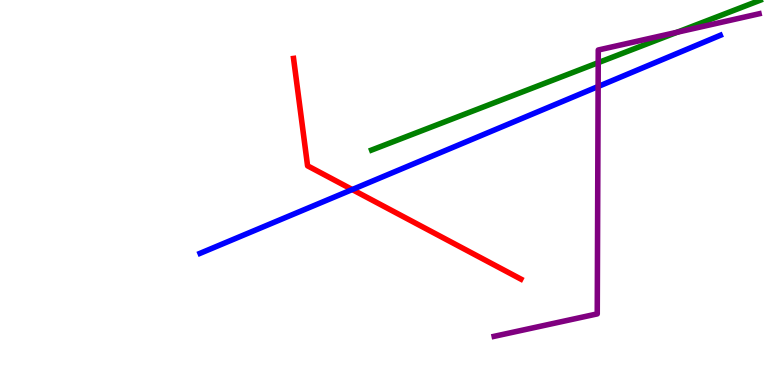[{'lines': ['blue', 'red'], 'intersections': [{'x': 4.55, 'y': 5.08}]}, {'lines': ['green', 'red'], 'intersections': []}, {'lines': ['purple', 'red'], 'intersections': []}, {'lines': ['blue', 'green'], 'intersections': []}, {'lines': ['blue', 'purple'], 'intersections': [{'x': 7.72, 'y': 7.75}]}, {'lines': ['green', 'purple'], 'intersections': [{'x': 7.72, 'y': 8.37}, {'x': 8.74, 'y': 9.16}]}]